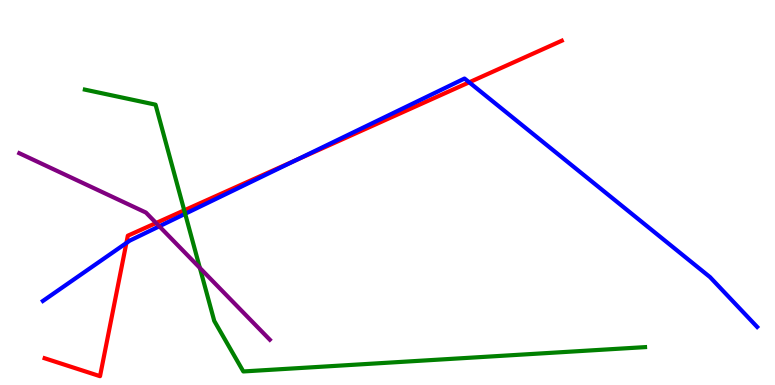[{'lines': ['blue', 'red'], 'intersections': [{'x': 1.63, 'y': 3.69}, {'x': 3.82, 'y': 5.84}, {'x': 6.05, 'y': 7.86}]}, {'lines': ['green', 'red'], 'intersections': [{'x': 2.38, 'y': 4.54}]}, {'lines': ['purple', 'red'], 'intersections': [{'x': 2.01, 'y': 4.21}]}, {'lines': ['blue', 'green'], 'intersections': [{'x': 2.39, 'y': 4.45}]}, {'lines': ['blue', 'purple'], 'intersections': [{'x': 2.06, 'y': 4.12}]}, {'lines': ['green', 'purple'], 'intersections': [{'x': 2.58, 'y': 3.04}]}]